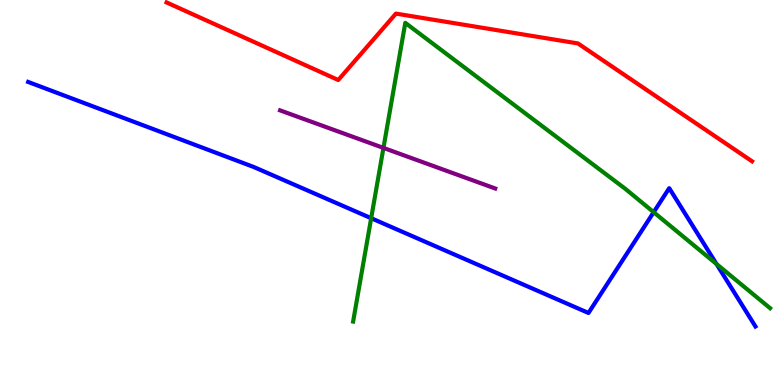[{'lines': ['blue', 'red'], 'intersections': []}, {'lines': ['green', 'red'], 'intersections': []}, {'lines': ['purple', 'red'], 'intersections': []}, {'lines': ['blue', 'green'], 'intersections': [{'x': 4.79, 'y': 4.33}, {'x': 8.43, 'y': 4.49}, {'x': 9.25, 'y': 3.14}]}, {'lines': ['blue', 'purple'], 'intersections': []}, {'lines': ['green', 'purple'], 'intersections': [{'x': 4.95, 'y': 6.16}]}]